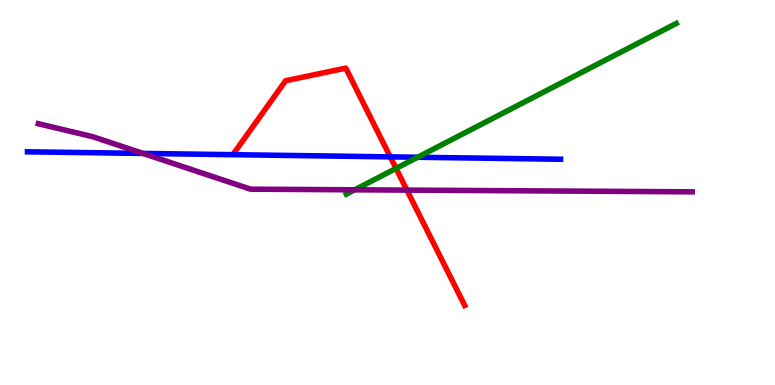[{'lines': ['blue', 'red'], 'intersections': [{'x': 5.04, 'y': 5.93}]}, {'lines': ['green', 'red'], 'intersections': [{'x': 5.11, 'y': 5.63}]}, {'lines': ['purple', 'red'], 'intersections': [{'x': 5.25, 'y': 5.06}]}, {'lines': ['blue', 'green'], 'intersections': [{'x': 5.39, 'y': 5.92}]}, {'lines': ['blue', 'purple'], 'intersections': [{'x': 1.85, 'y': 6.02}]}, {'lines': ['green', 'purple'], 'intersections': [{'x': 4.58, 'y': 5.07}]}]